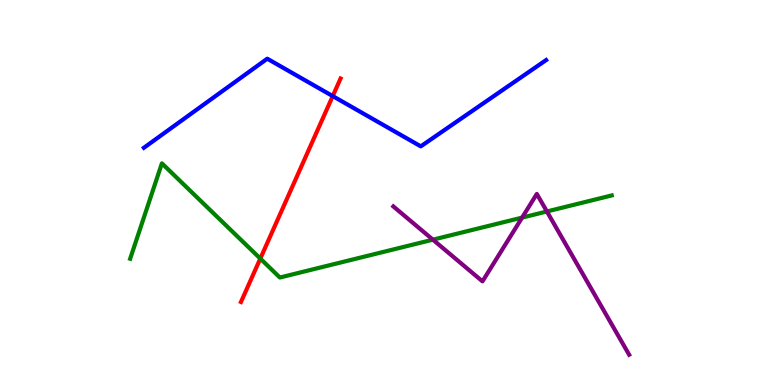[{'lines': ['blue', 'red'], 'intersections': [{'x': 4.29, 'y': 7.5}]}, {'lines': ['green', 'red'], 'intersections': [{'x': 3.36, 'y': 3.28}]}, {'lines': ['purple', 'red'], 'intersections': []}, {'lines': ['blue', 'green'], 'intersections': []}, {'lines': ['blue', 'purple'], 'intersections': []}, {'lines': ['green', 'purple'], 'intersections': [{'x': 5.59, 'y': 3.77}, {'x': 6.74, 'y': 4.35}, {'x': 7.06, 'y': 4.51}]}]